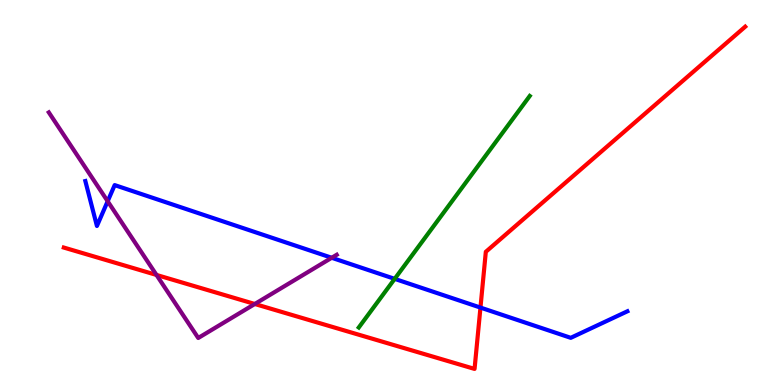[{'lines': ['blue', 'red'], 'intersections': [{'x': 6.2, 'y': 2.01}]}, {'lines': ['green', 'red'], 'intersections': []}, {'lines': ['purple', 'red'], 'intersections': [{'x': 2.02, 'y': 2.86}, {'x': 3.29, 'y': 2.1}]}, {'lines': ['blue', 'green'], 'intersections': [{'x': 5.09, 'y': 2.76}]}, {'lines': ['blue', 'purple'], 'intersections': [{'x': 1.39, 'y': 4.77}, {'x': 4.28, 'y': 3.3}]}, {'lines': ['green', 'purple'], 'intersections': []}]